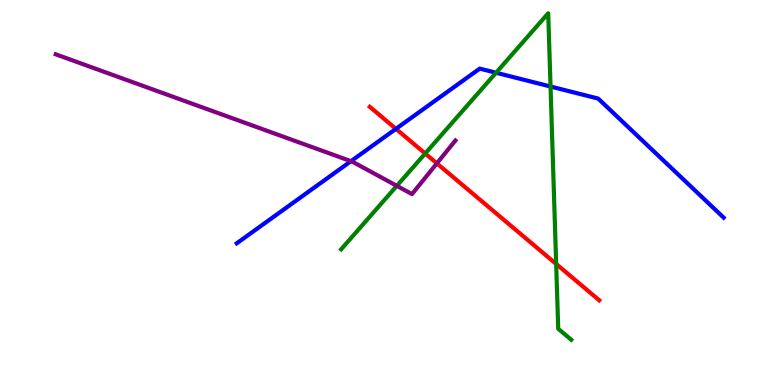[{'lines': ['blue', 'red'], 'intersections': [{'x': 5.11, 'y': 6.65}]}, {'lines': ['green', 'red'], 'intersections': [{'x': 5.49, 'y': 6.01}, {'x': 7.18, 'y': 3.14}]}, {'lines': ['purple', 'red'], 'intersections': [{'x': 5.64, 'y': 5.76}]}, {'lines': ['blue', 'green'], 'intersections': [{'x': 6.4, 'y': 8.11}, {'x': 7.1, 'y': 7.75}]}, {'lines': ['blue', 'purple'], 'intersections': [{'x': 4.53, 'y': 5.81}]}, {'lines': ['green', 'purple'], 'intersections': [{'x': 5.12, 'y': 5.17}]}]